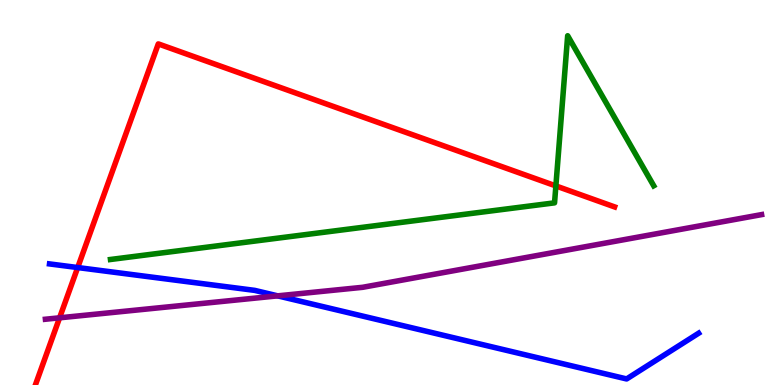[{'lines': ['blue', 'red'], 'intersections': [{'x': 1.0, 'y': 3.05}]}, {'lines': ['green', 'red'], 'intersections': [{'x': 7.17, 'y': 5.17}]}, {'lines': ['purple', 'red'], 'intersections': [{'x': 0.769, 'y': 1.75}]}, {'lines': ['blue', 'green'], 'intersections': []}, {'lines': ['blue', 'purple'], 'intersections': [{'x': 3.58, 'y': 2.32}]}, {'lines': ['green', 'purple'], 'intersections': []}]